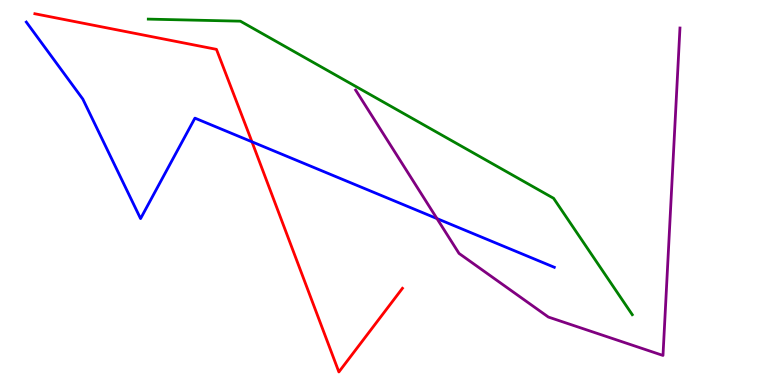[{'lines': ['blue', 'red'], 'intersections': [{'x': 3.25, 'y': 6.32}]}, {'lines': ['green', 'red'], 'intersections': []}, {'lines': ['purple', 'red'], 'intersections': []}, {'lines': ['blue', 'green'], 'intersections': []}, {'lines': ['blue', 'purple'], 'intersections': [{'x': 5.64, 'y': 4.32}]}, {'lines': ['green', 'purple'], 'intersections': []}]